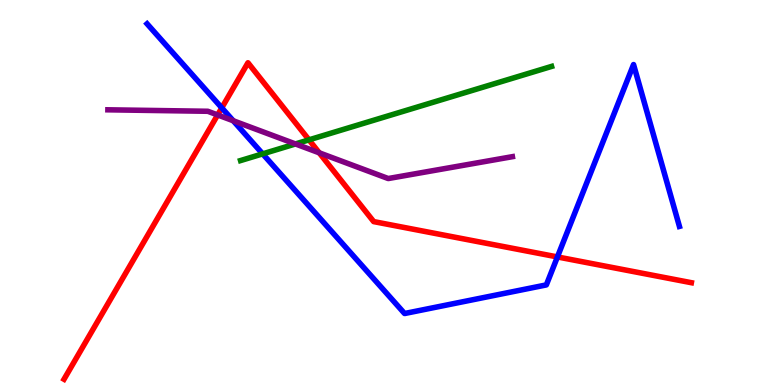[{'lines': ['blue', 'red'], 'intersections': [{'x': 2.86, 'y': 7.2}, {'x': 7.19, 'y': 3.33}]}, {'lines': ['green', 'red'], 'intersections': [{'x': 3.99, 'y': 6.37}]}, {'lines': ['purple', 'red'], 'intersections': [{'x': 2.81, 'y': 7.01}, {'x': 4.12, 'y': 6.03}]}, {'lines': ['blue', 'green'], 'intersections': [{'x': 3.39, 'y': 6.0}]}, {'lines': ['blue', 'purple'], 'intersections': [{'x': 3.01, 'y': 6.86}]}, {'lines': ['green', 'purple'], 'intersections': [{'x': 3.81, 'y': 6.26}]}]